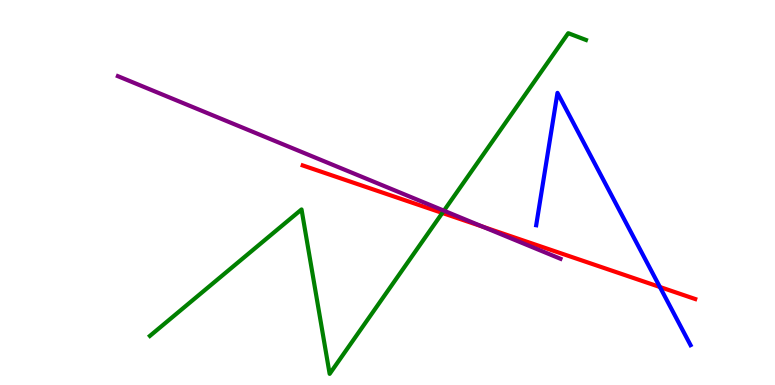[{'lines': ['blue', 'red'], 'intersections': [{'x': 8.51, 'y': 2.55}]}, {'lines': ['green', 'red'], 'intersections': [{'x': 5.71, 'y': 4.47}]}, {'lines': ['purple', 'red'], 'intersections': [{'x': 6.23, 'y': 4.11}]}, {'lines': ['blue', 'green'], 'intersections': []}, {'lines': ['blue', 'purple'], 'intersections': []}, {'lines': ['green', 'purple'], 'intersections': [{'x': 5.73, 'y': 4.53}]}]